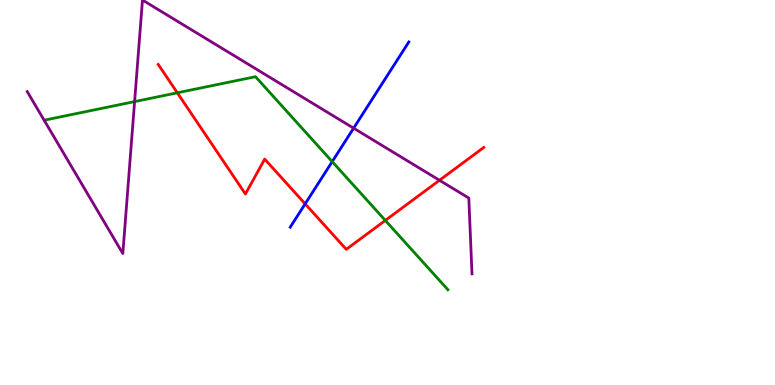[{'lines': ['blue', 'red'], 'intersections': [{'x': 3.94, 'y': 4.7}]}, {'lines': ['green', 'red'], 'intersections': [{'x': 2.29, 'y': 7.59}, {'x': 4.97, 'y': 4.27}]}, {'lines': ['purple', 'red'], 'intersections': [{'x': 5.67, 'y': 5.32}]}, {'lines': ['blue', 'green'], 'intersections': [{'x': 4.29, 'y': 5.8}]}, {'lines': ['blue', 'purple'], 'intersections': [{'x': 4.56, 'y': 6.67}]}, {'lines': ['green', 'purple'], 'intersections': [{'x': 1.74, 'y': 7.36}]}]